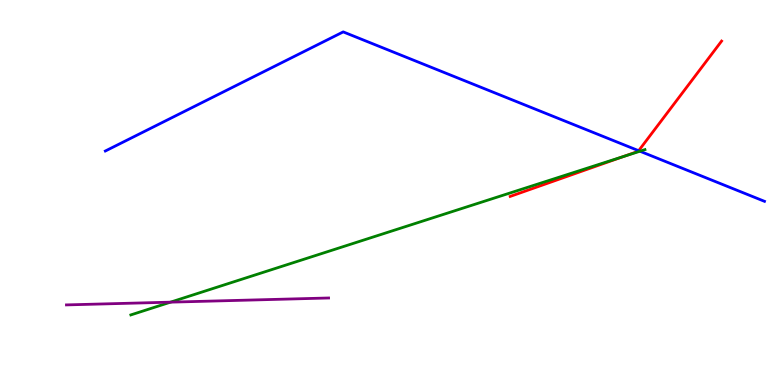[{'lines': ['blue', 'red'], 'intersections': [{'x': 8.24, 'y': 6.09}]}, {'lines': ['green', 'red'], 'intersections': [{'x': 8.04, 'y': 5.93}]}, {'lines': ['purple', 'red'], 'intersections': []}, {'lines': ['blue', 'green'], 'intersections': [{'x': 8.26, 'y': 6.07}]}, {'lines': ['blue', 'purple'], 'intersections': []}, {'lines': ['green', 'purple'], 'intersections': [{'x': 2.2, 'y': 2.15}]}]